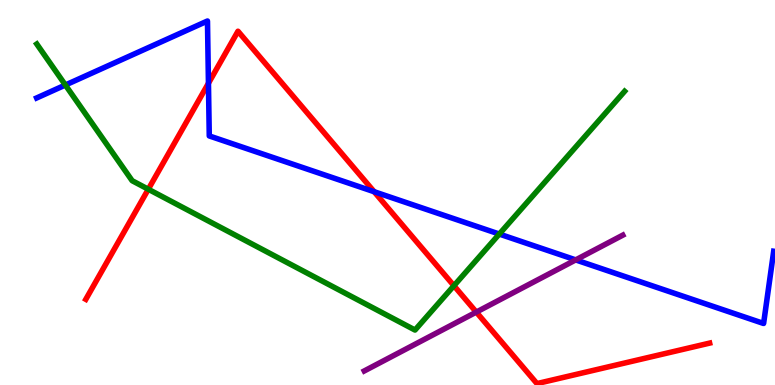[{'lines': ['blue', 'red'], 'intersections': [{'x': 2.69, 'y': 7.84}, {'x': 4.83, 'y': 5.02}]}, {'lines': ['green', 'red'], 'intersections': [{'x': 1.91, 'y': 5.08}, {'x': 5.86, 'y': 2.58}]}, {'lines': ['purple', 'red'], 'intersections': [{'x': 6.15, 'y': 1.89}]}, {'lines': ['blue', 'green'], 'intersections': [{'x': 0.844, 'y': 7.79}, {'x': 6.44, 'y': 3.92}]}, {'lines': ['blue', 'purple'], 'intersections': [{'x': 7.43, 'y': 3.25}]}, {'lines': ['green', 'purple'], 'intersections': []}]